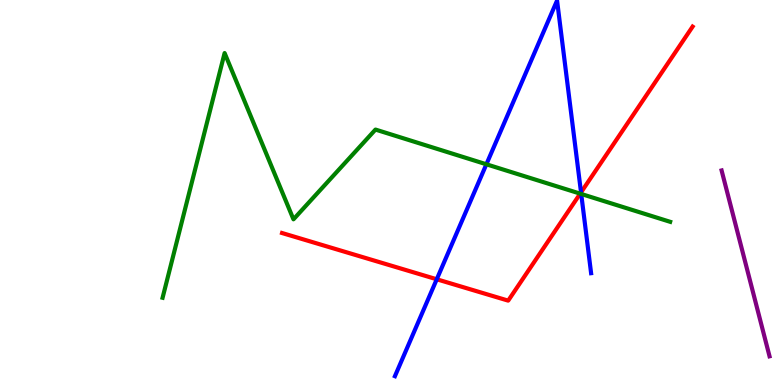[{'lines': ['blue', 'red'], 'intersections': [{'x': 5.64, 'y': 2.75}, {'x': 7.5, 'y': 5.0}]}, {'lines': ['green', 'red'], 'intersections': [{'x': 7.49, 'y': 4.97}]}, {'lines': ['purple', 'red'], 'intersections': []}, {'lines': ['blue', 'green'], 'intersections': [{'x': 6.28, 'y': 5.73}, {'x': 7.5, 'y': 4.96}]}, {'lines': ['blue', 'purple'], 'intersections': []}, {'lines': ['green', 'purple'], 'intersections': []}]